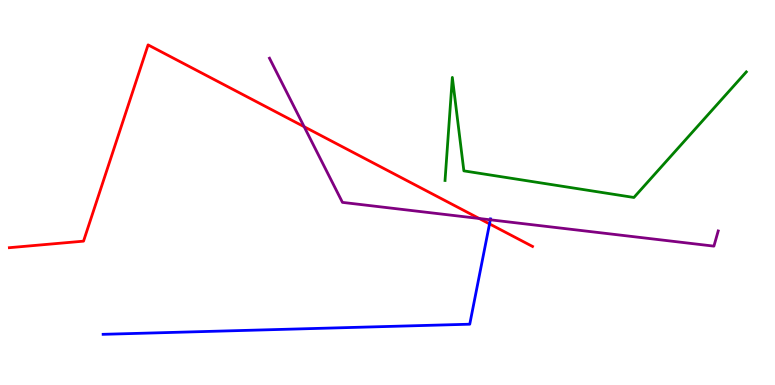[{'lines': ['blue', 'red'], 'intersections': [{'x': 6.32, 'y': 4.18}]}, {'lines': ['green', 'red'], 'intersections': []}, {'lines': ['purple', 'red'], 'intersections': [{'x': 3.92, 'y': 6.71}, {'x': 6.18, 'y': 4.32}]}, {'lines': ['blue', 'green'], 'intersections': []}, {'lines': ['blue', 'purple'], 'intersections': [{'x': 6.33, 'y': 4.29}]}, {'lines': ['green', 'purple'], 'intersections': []}]